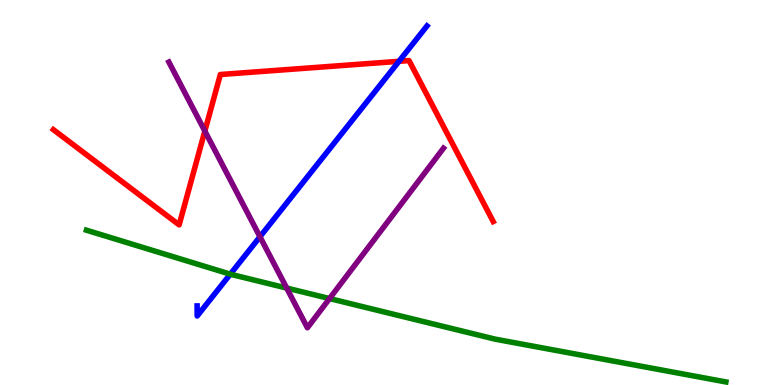[{'lines': ['blue', 'red'], 'intersections': [{'x': 5.15, 'y': 8.41}]}, {'lines': ['green', 'red'], 'intersections': []}, {'lines': ['purple', 'red'], 'intersections': [{'x': 2.64, 'y': 6.6}]}, {'lines': ['blue', 'green'], 'intersections': [{'x': 2.97, 'y': 2.88}]}, {'lines': ['blue', 'purple'], 'intersections': [{'x': 3.35, 'y': 3.85}]}, {'lines': ['green', 'purple'], 'intersections': [{'x': 3.7, 'y': 2.52}, {'x': 4.25, 'y': 2.25}]}]